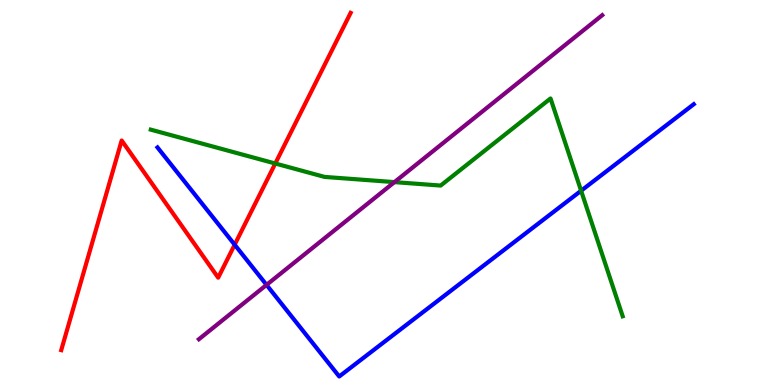[{'lines': ['blue', 'red'], 'intersections': [{'x': 3.03, 'y': 3.64}]}, {'lines': ['green', 'red'], 'intersections': [{'x': 3.55, 'y': 5.75}]}, {'lines': ['purple', 'red'], 'intersections': []}, {'lines': ['blue', 'green'], 'intersections': [{'x': 7.5, 'y': 5.05}]}, {'lines': ['blue', 'purple'], 'intersections': [{'x': 3.44, 'y': 2.6}]}, {'lines': ['green', 'purple'], 'intersections': [{'x': 5.09, 'y': 5.27}]}]